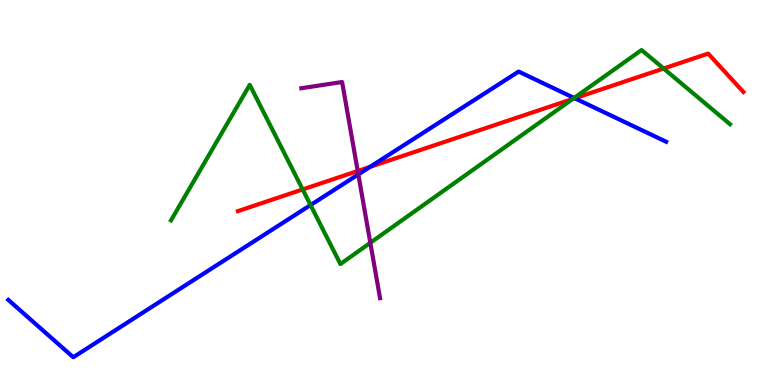[{'lines': ['blue', 'red'], 'intersections': [{'x': 4.78, 'y': 5.67}, {'x': 7.42, 'y': 7.45}]}, {'lines': ['green', 'red'], 'intersections': [{'x': 3.91, 'y': 5.08}, {'x': 7.39, 'y': 7.43}, {'x': 8.56, 'y': 8.22}]}, {'lines': ['purple', 'red'], 'intersections': [{'x': 4.62, 'y': 5.56}]}, {'lines': ['blue', 'green'], 'intersections': [{'x': 4.01, 'y': 4.67}, {'x': 7.41, 'y': 7.46}]}, {'lines': ['blue', 'purple'], 'intersections': [{'x': 4.62, 'y': 5.47}]}, {'lines': ['green', 'purple'], 'intersections': [{'x': 4.78, 'y': 3.69}]}]